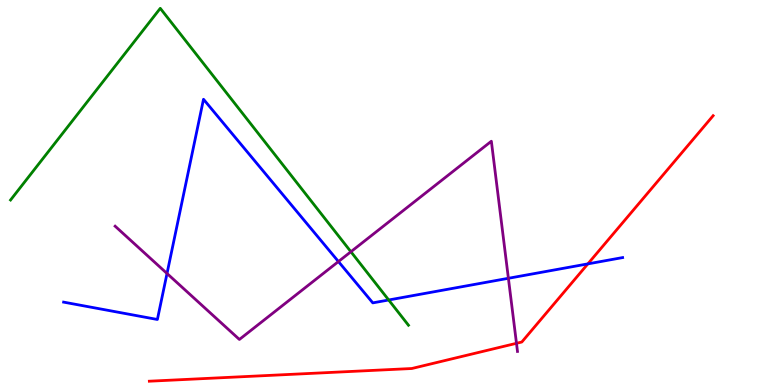[{'lines': ['blue', 'red'], 'intersections': [{'x': 7.59, 'y': 3.15}]}, {'lines': ['green', 'red'], 'intersections': []}, {'lines': ['purple', 'red'], 'intersections': [{'x': 6.66, 'y': 1.08}]}, {'lines': ['blue', 'green'], 'intersections': [{'x': 5.02, 'y': 2.21}]}, {'lines': ['blue', 'purple'], 'intersections': [{'x': 2.16, 'y': 2.9}, {'x': 4.37, 'y': 3.21}, {'x': 6.56, 'y': 2.77}]}, {'lines': ['green', 'purple'], 'intersections': [{'x': 4.53, 'y': 3.46}]}]